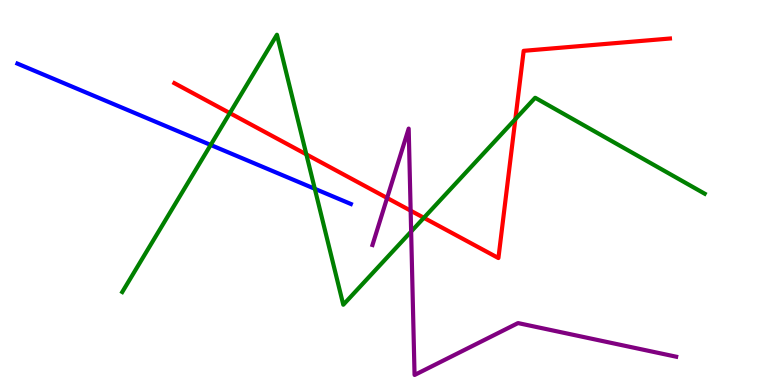[{'lines': ['blue', 'red'], 'intersections': []}, {'lines': ['green', 'red'], 'intersections': [{'x': 2.97, 'y': 7.06}, {'x': 3.95, 'y': 5.99}, {'x': 5.47, 'y': 4.34}, {'x': 6.65, 'y': 6.91}]}, {'lines': ['purple', 'red'], 'intersections': [{'x': 4.99, 'y': 4.86}, {'x': 5.3, 'y': 4.53}]}, {'lines': ['blue', 'green'], 'intersections': [{'x': 2.72, 'y': 6.23}, {'x': 4.06, 'y': 5.1}]}, {'lines': ['blue', 'purple'], 'intersections': []}, {'lines': ['green', 'purple'], 'intersections': [{'x': 5.31, 'y': 3.99}]}]